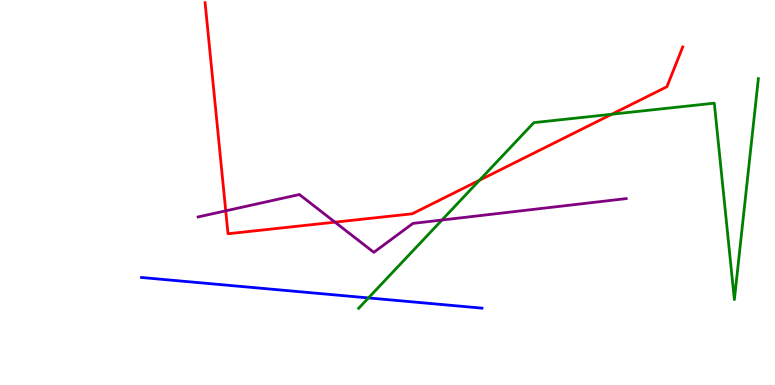[{'lines': ['blue', 'red'], 'intersections': []}, {'lines': ['green', 'red'], 'intersections': [{'x': 6.19, 'y': 5.32}, {'x': 7.89, 'y': 7.03}]}, {'lines': ['purple', 'red'], 'intersections': [{'x': 2.91, 'y': 4.52}, {'x': 4.32, 'y': 4.23}]}, {'lines': ['blue', 'green'], 'intersections': [{'x': 4.75, 'y': 2.26}]}, {'lines': ['blue', 'purple'], 'intersections': []}, {'lines': ['green', 'purple'], 'intersections': [{'x': 5.7, 'y': 4.29}]}]